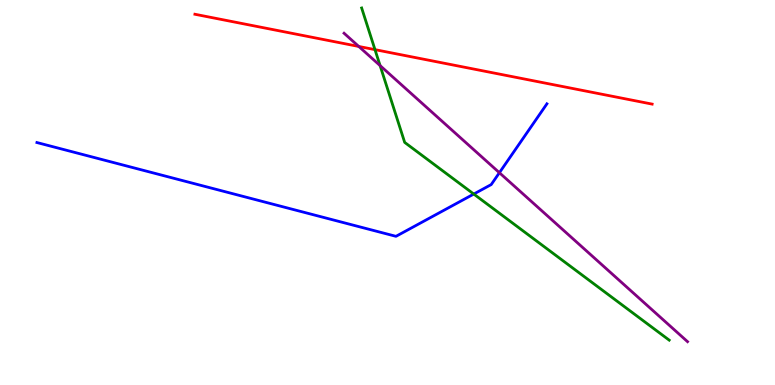[{'lines': ['blue', 'red'], 'intersections': []}, {'lines': ['green', 'red'], 'intersections': [{'x': 4.84, 'y': 8.71}]}, {'lines': ['purple', 'red'], 'intersections': [{'x': 4.63, 'y': 8.79}]}, {'lines': ['blue', 'green'], 'intersections': [{'x': 6.11, 'y': 4.96}]}, {'lines': ['blue', 'purple'], 'intersections': [{'x': 6.44, 'y': 5.51}]}, {'lines': ['green', 'purple'], 'intersections': [{'x': 4.9, 'y': 8.3}]}]